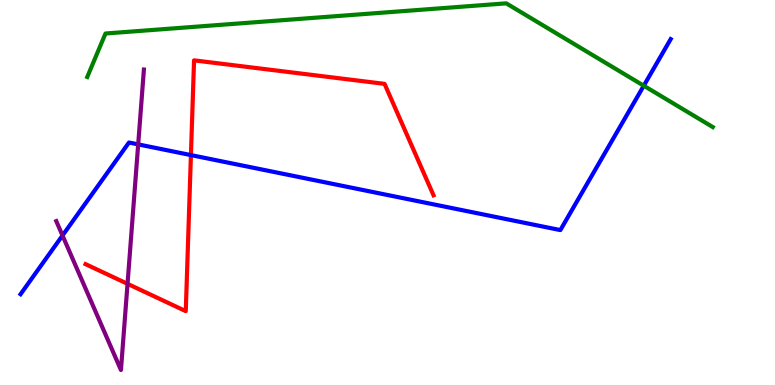[{'lines': ['blue', 'red'], 'intersections': [{'x': 2.46, 'y': 5.97}]}, {'lines': ['green', 'red'], 'intersections': []}, {'lines': ['purple', 'red'], 'intersections': [{'x': 1.65, 'y': 2.63}]}, {'lines': ['blue', 'green'], 'intersections': [{'x': 8.31, 'y': 7.77}]}, {'lines': ['blue', 'purple'], 'intersections': [{'x': 0.807, 'y': 3.88}, {'x': 1.78, 'y': 6.25}]}, {'lines': ['green', 'purple'], 'intersections': []}]